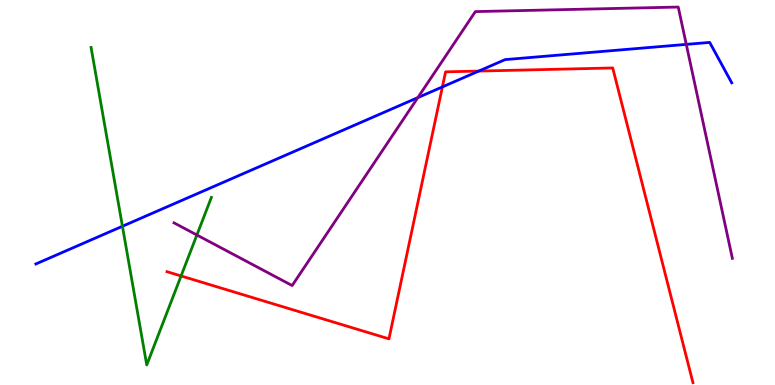[{'lines': ['blue', 'red'], 'intersections': [{'x': 5.71, 'y': 7.74}, {'x': 6.18, 'y': 8.15}]}, {'lines': ['green', 'red'], 'intersections': [{'x': 2.34, 'y': 2.83}]}, {'lines': ['purple', 'red'], 'intersections': []}, {'lines': ['blue', 'green'], 'intersections': [{'x': 1.58, 'y': 4.12}]}, {'lines': ['blue', 'purple'], 'intersections': [{'x': 5.39, 'y': 7.46}, {'x': 8.86, 'y': 8.85}]}, {'lines': ['green', 'purple'], 'intersections': [{'x': 2.54, 'y': 3.9}]}]